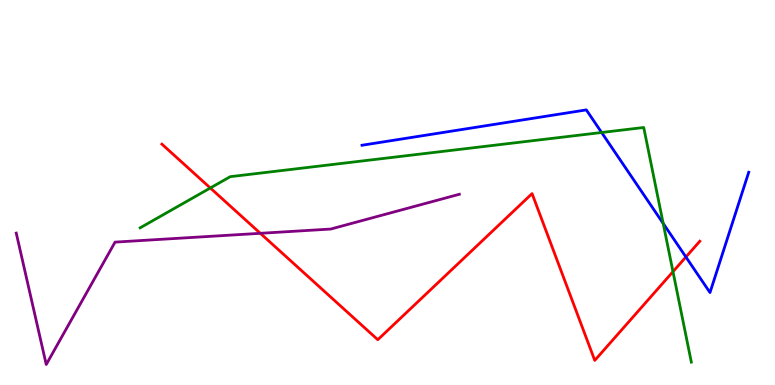[{'lines': ['blue', 'red'], 'intersections': [{'x': 8.85, 'y': 3.32}]}, {'lines': ['green', 'red'], 'intersections': [{'x': 2.71, 'y': 5.12}, {'x': 8.68, 'y': 2.94}]}, {'lines': ['purple', 'red'], 'intersections': [{'x': 3.36, 'y': 3.94}]}, {'lines': ['blue', 'green'], 'intersections': [{'x': 7.76, 'y': 6.56}, {'x': 8.56, 'y': 4.2}]}, {'lines': ['blue', 'purple'], 'intersections': []}, {'lines': ['green', 'purple'], 'intersections': []}]